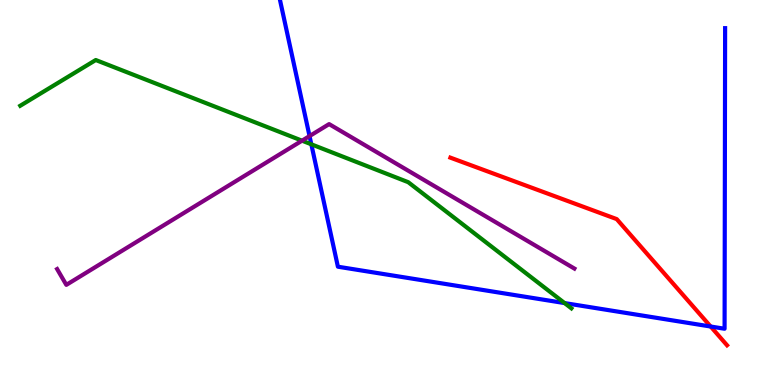[{'lines': ['blue', 'red'], 'intersections': [{'x': 9.17, 'y': 1.52}]}, {'lines': ['green', 'red'], 'intersections': []}, {'lines': ['purple', 'red'], 'intersections': []}, {'lines': ['blue', 'green'], 'intersections': [{'x': 4.02, 'y': 6.25}, {'x': 7.29, 'y': 2.13}]}, {'lines': ['blue', 'purple'], 'intersections': [{'x': 3.99, 'y': 6.47}]}, {'lines': ['green', 'purple'], 'intersections': [{'x': 3.9, 'y': 6.35}]}]